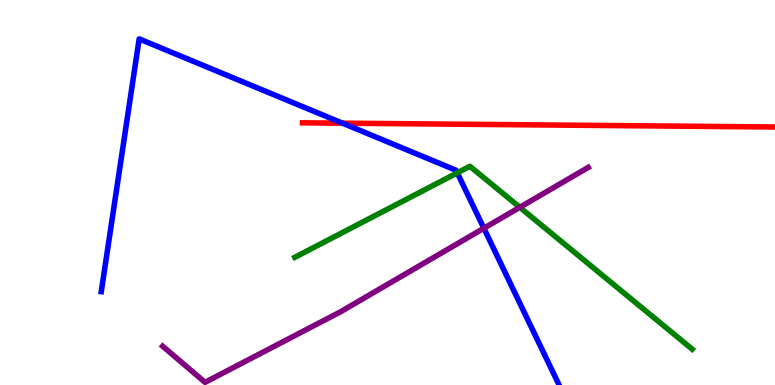[{'lines': ['blue', 'red'], 'intersections': [{'x': 4.42, 'y': 6.8}]}, {'lines': ['green', 'red'], 'intersections': []}, {'lines': ['purple', 'red'], 'intersections': []}, {'lines': ['blue', 'green'], 'intersections': [{'x': 5.9, 'y': 5.51}]}, {'lines': ['blue', 'purple'], 'intersections': [{'x': 6.24, 'y': 4.07}]}, {'lines': ['green', 'purple'], 'intersections': [{'x': 6.71, 'y': 4.62}]}]